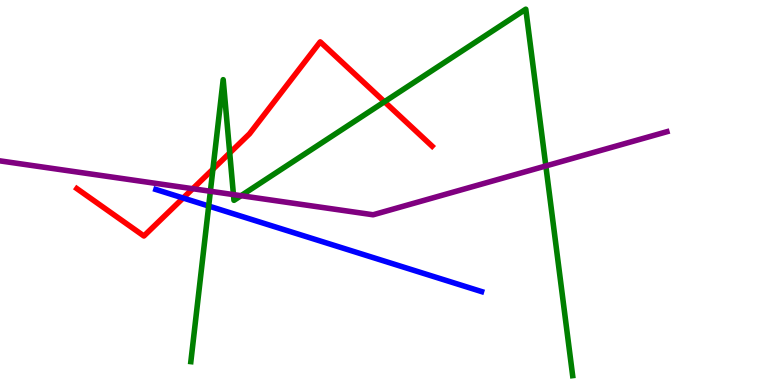[{'lines': ['blue', 'red'], 'intersections': [{'x': 2.36, 'y': 4.86}]}, {'lines': ['green', 'red'], 'intersections': [{'x': 2.75, 'y': 5.6}, {'x': 2.96, 'y': 6.03}, {'x': 4.96, 'y': 7.36}]}, {'lines': ['purple', 'red'], 'intersections': [{'x': 2.49, 'y': 5.1}]}, {'lines': ['blue', 'green'], 'intersections': [{'x': 2.69, 'y': 4.65}]}, {'lines': ['blue', 'purple'], 'intersections': []}, {'lines': ['green', 'purple'], 'intersections': [{'x': 2.71, 'y': 5.03}, {'x': 3.01, 'y': 4.95}, {'x': 3.11, 'y': 4.92}, {'x': 7.04, 'y': 5.69}]}]